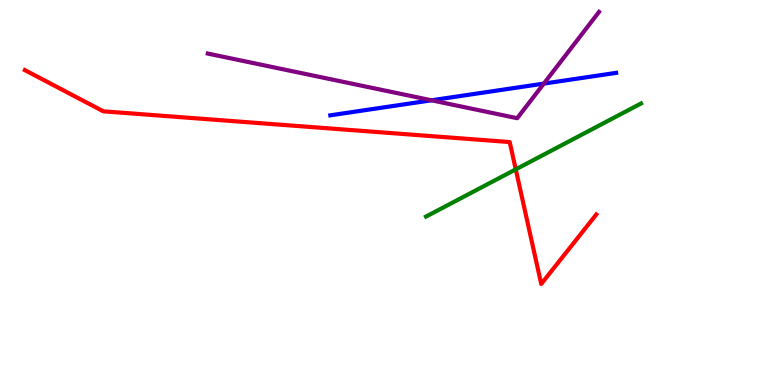[{'lines': ['blue', 'red'], 'intersections': []}, {'lines': ['green', 'red'], 'intersections': [{'x': 6.66, 'y': 5.6}]}, {'lines': ['purple', 'red'], 'intersections': []}, {'lines': ['blue', 'green'], 'intersections': []}, {'lines': ['blue', 'purple'], 'intersections': [{'x': 5.57, 'y': 7.39}, {'x': 7.02, 'y': 7.83}]}, {'lines': ['green', 'purple'], 'intersections': []}]